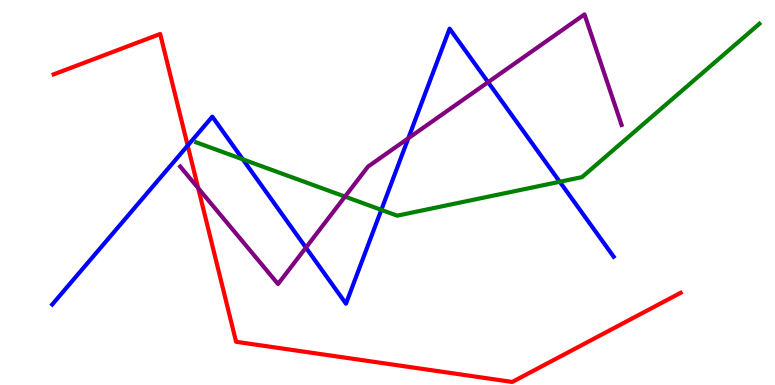[{'lines': ['blue', 'red'], 'intersections': [{'x': 2.42, 'y': 6.22}]}, {'lines': ['green', 'red'], 'intersections': []}, {'lines': ['purple', 'red'], 'intersections': [{'x': 2.56, 'y': 5.11}]}, {'lines': ['blue', 'green'], 'intersections': [{'x': 3.13, 'y': 5.86}, {'x': 4.92, 'y': 4.55}, {'x': 7.22, 'y': 5.28}]}, {'lines': ['blue', 'purple'], 'intersections': [{'x': 3.95, 'y': 3.57}, {'x': 5.27, 'y': 6.41}, {'x': 6.3, 'y': 7.87}]}, {'lines': ['green', 'purple'], 'intersections': [{'x': 4.45, 'y': 4.89}]}]